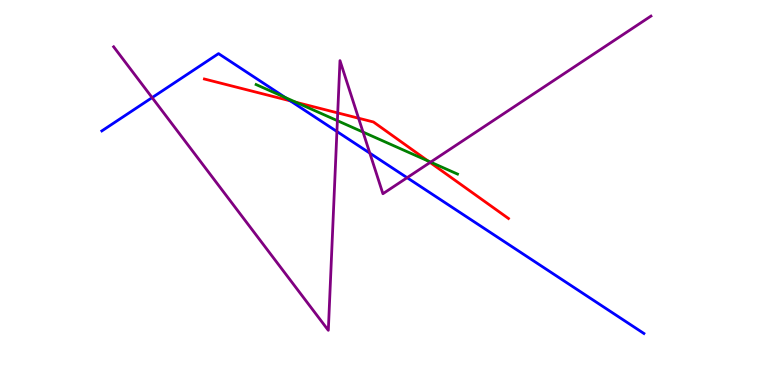[{'lines': ['blue', 'red'], 'intersections': [{'x': 3.75, 'y': 7.38}]}, {'lines': ['green', 'red'], 'intersections': [{'x': 3.82, 'y': 7.34}, {'x': 5.52, 'y': 5.82}]}, {'lines': ['purple', 'red'], 'intersections': [{'x': 4.36, 'y': 7.07}, {'x': 4.63, 'y': 6.93}, {'x': 5.55, 'y': 5.78}]}, {'lines': ['blue', 'green'], 'intersections': [{'x': 3.68, 'y': 7.47}]}, {'lines': ['blue', 'purple'], 'intersections': [{'x': 1.96, 'y': 7.46}, {'x': 4.35, 'y': 6.58}, {'x': 4.77, 'y': 6.02}, {'x': 5.25, 'y': 5.38}]}, {'lines': ['green', 'purple'], 'intersections': [{'x': 4.35, 'y': 6.87}, {'x': 4.68, 'y': 6.57}, {'x': 5.56, 'y': 5.79}]}]